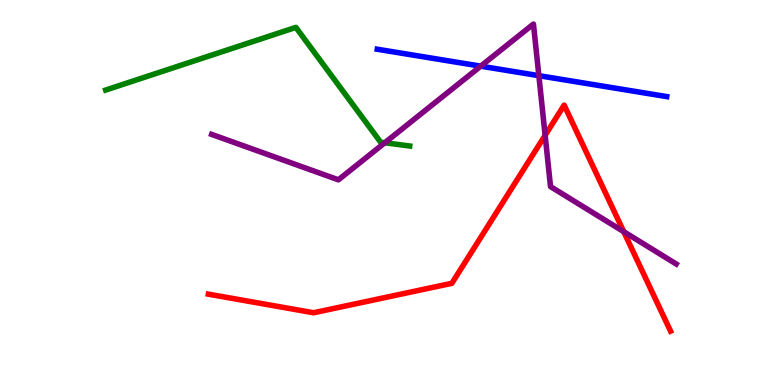[{'lines': ['blue', 'red'], 'intersections': []}, {'lines': ['green', 'red'], 'intersections': []}, {'lines': ['purple', 'red'], 'intersections': [{'x': 7.03, 'y': 6.49}, {'x': 8.05, 'y': 3.98}]}, {'lines': ['blue', 'green'], 'intersections': []}, {'lines': ['blue', 'purple'], 'intersections': [{'x': 6.2, 'y': 8.28}, {'x': 6.95, 'y': 8.03}]}, {'lines': ['green', 'purple'], 'intersections': [{'x': 4.97, 'y': 6.29}]}]